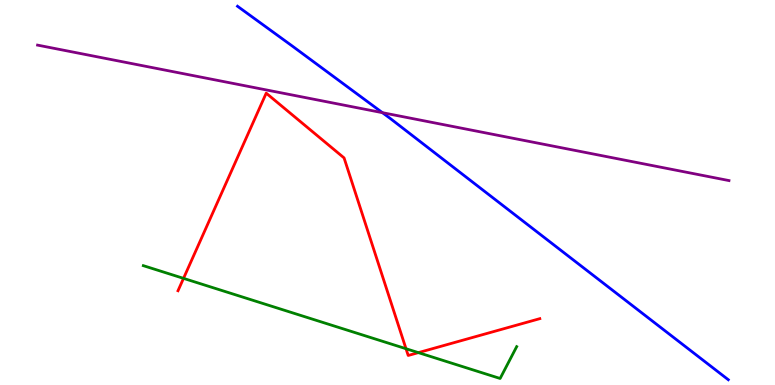[{'lines': ['blue', 'red'], 'intersections': []}, {'lines': ['green', 'red'], 'intersections': [{'x': 2.37, 'y': 2.77}, {'x': 5.24, 'y': 0.943}, {'x': 5.4, 'y': 0.841}]}, {'lines': ['purple', 'red'], 'intersections': []}, {'lines': ['blue', 'green'], 'intersections': []}, {'lines': ['blue', 'purple'], 'intersections': [{'x': 4.93, 'y': 7.07}]}, {'lines': ['green', 'purple'], 'intersections': []}]